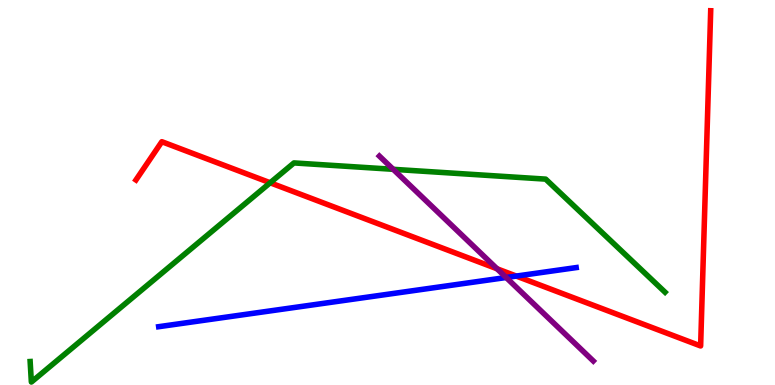[{'lines': ['blue', 'red'], 'intersections': [{'x': 6.66, 'y': 2.83}]}, {'lines': ['green', 'red'], 'intersections': [{'x': 3.49, 'y': 5.25}]}, {'lines': ['purple', 'red'], 'intersections': [{'x': 6.41, 'y': 3.02}]}, {'lines': ['blue', 'green'], 'intersections': []}, {'lines': ['blue', 'purple'], 'intersections': [{'x': 6.53, 'y': 2.79}]}, {'lines': ['green', 'purple'], 'intersections': [{'x': 5.07, 'y': 5.6}]}]